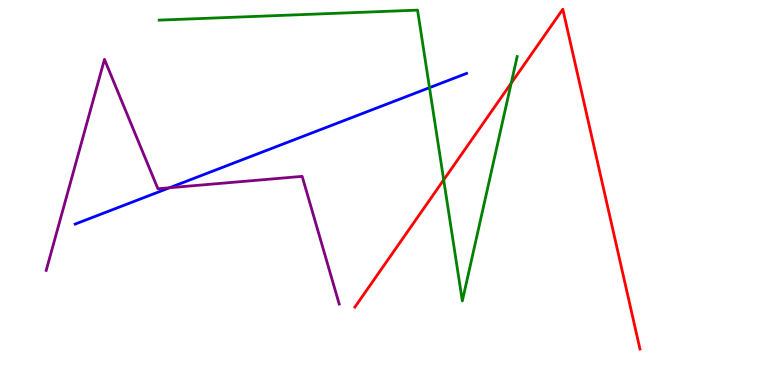[{'lines': ['blue', 'red'], 'intersections': []}, {'lines': ['green', 'red'], 'intersections': [{'x': 5.73, 'y': 5.33}, {'x': 6.6, 'y': 7.84}]}, {'lines': ['purple', 'red'], 'intersections': []}, {'lines': ['blue', 'green'], 'intersections': [{'x': 5.54, 'y': 7.72}]}, {'lines': ['blue', 'purple'], 'intersections': [{'x': 2.19, 'y': 5.12}]}, {'lines': ['green', 'purple'], 'intersections': []}]